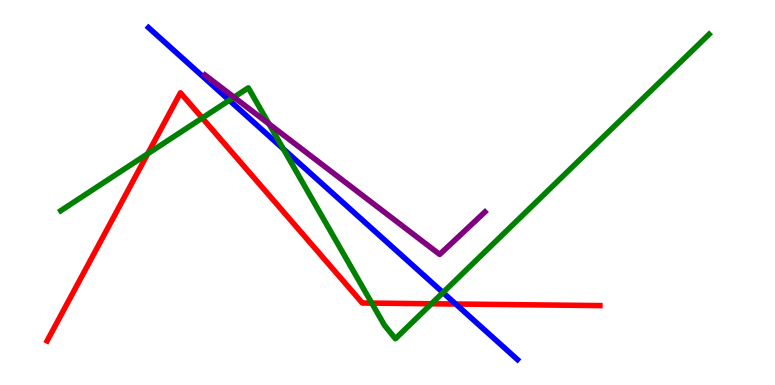[{'lines': ['blue', 'red'], 'intersections': [{'x': 5.88, 'y': 2.1}]}, {'lines': ['green', 'red'], 'intersections': [{'x': 1.91, 'y': 6.01}, {'x': 2.61, 'y': 6.93}, {'x': 4.8, 'y': 2.13}, {'x': 5.57, 'y': 2.11}]}, {'lines': ['purple', 'red'], 'intersections': []}, {'lines': ['blue', 'green'], 'intersections': [{'x': 2.96, 'y': 7.39}, {'x': 3.66, 'y': 6.13}, {'x': 5.72, 'y': 2.4}]}, {'lines': ['blue', 'purple'], 'intersections': []}, {'lines': ['green', 'purple'], 'intersections': [{'x': 3.02, 'y': 7.48}, {'x': 3.47, 'y': 6.78}]}]